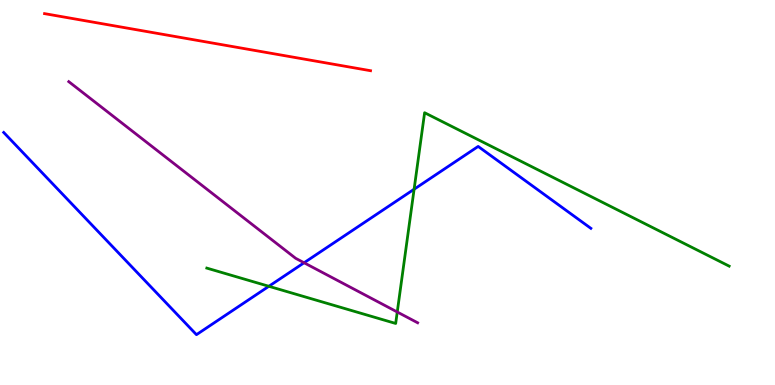[{'lines': ['blue', 'red'], 'intersections': []}, {'lines': ['green', 'red'], 'intersections': []}, {'lines': ['purple', 'red'], 'intersections': []}, {'lines': ['blue', 'green'], 'intersections': [{'x': 3.47, 'y': 2.56}, {'x': 5.34, 'y': 5.08}]}, {'lines': ['blue', 'purple'], 'intersections': [{'x': 3.92, 'y': 3.18}]}, {'lines': ['green', 'purple'], 'intersections': [{'x': 5.13, 'y': 1.9}]}]